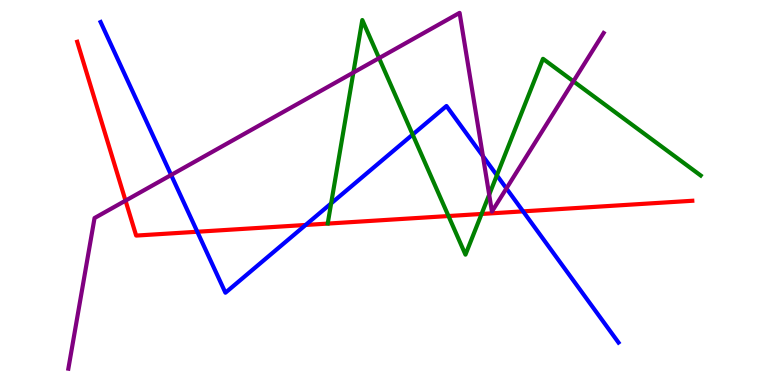[{'lines': ['blue', 'red'], 'intersections': [{'x': 2.55, 'y': 3.98}, {'x': 3.94, 'y': 4.16}, {'x': 6.75, 'y': 4.51}]}, {'lines': ['green', 'red'], 'intersections': [{'x': 5.79, 'y': 4.39}, {'x': 6.21, 'y': 4.44}]}, {'lines': ['purple', 'red'], 'intersections': [{'x': 1.62, 'y': 4.79}]}, {'lines': ['blue', 'green'], 'intersections': [{'x': 4.27, 'y': 4.72}, {'x': 5.32, 'y': 6.51}, {'x': 6.41, 'y': 5.45}]}, {'lines': ['blue', 'purple'], 'intersections': [{'x': 2.21, 'y': 5.45}, {'x': 6.23, 'y': 5.95}, {'x': 6.53, 'y': 5.11}]}, {'lines': ['green', 'purple'], 'intersections': [{'x': 4.56, 'y': 8.12}, {'x': 4.89, 'y': 8.49}, {'x': 6.31, 'y': 4.94}, {'x': 7.4, 'y': 7.89}]}]